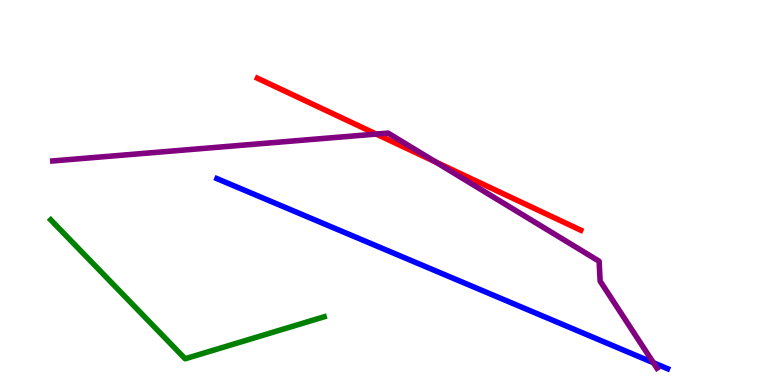[{'lines': ['blue', 'red'], 'intersections': []}, {'lines': ['green', 'red'], 'intersections': []}, {'lines': ['purple', 'red'], 'intersections': [{'x': 4.86, 'y': 6.52}, {'x': 5.62, 'y': 5.79}]}, {'lines': ['blue', 'green'], 'intersections': []}, {'lines': ['blue', 'purple'], 'intersections': [{'x': 8.43, 'y': 0.578}]}, {'lines': ['green', 'purple'], 'intersections': []}]